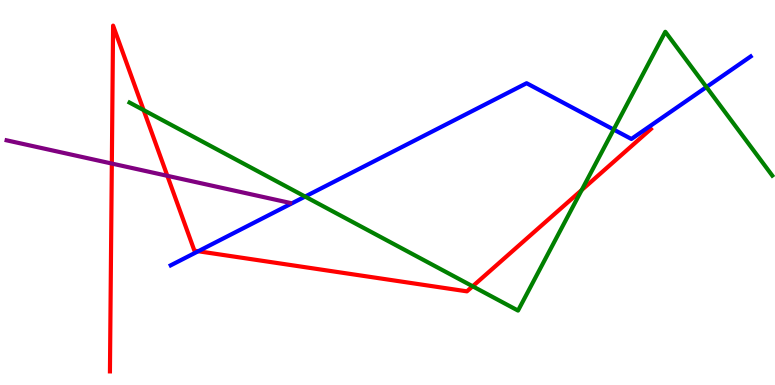[{'lines': ['blue', 'red'], 'intersections': [{'x': 2.56, 'y': 3.47}]}, {'lines': ['green', 'red'], 'intersections': [{'x': 1.85, 'y': 7.14}, {'x': 6.1, 'y': 2.56}, {'x': 7.51, 'y': 5.06}]}, {'lines': ['purple', 'red'], 'intersections': [{'x': 1.44, 'y': 5.75}, {'x': 2.16, 'y': 5.43}]}, {'lines': ['blue', 'green'], 'intersections': [{'x': 3.94, 'y': 4.89}, {'x': 7.92, 'y': 6.64}, {'x': 9.12, 'y': 7.74}]}, {'lines': ['blue', 'purple'], 'intersections': []}, {'lines': ['green', 'purple'], 'intersections': []}]